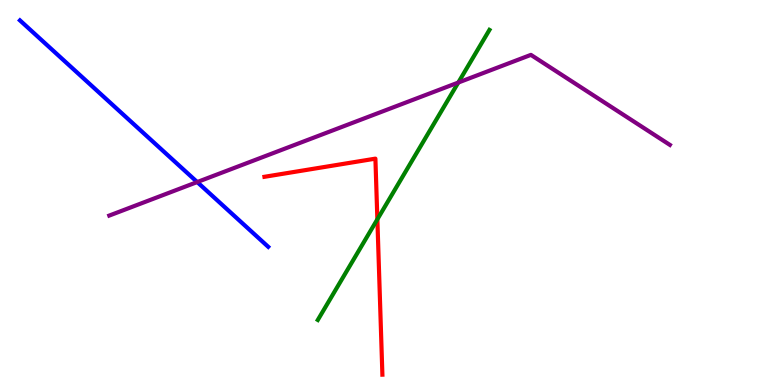[{'lines': ['blue', 'red'], 'intersections': []}, {'lines': ['green', 'red'], 'intersections': [{'x': 4.87, 'y': 4.3}]}, {'lines': ['purple', 'red'], 'intersections': []}, {'lines': ['blue', 'green'], 'intersections': []}, {'lines': ['blue', 'purple'], 'intersections': [{'x': 2.54, 'y': 5.27}]}, {'lines': ['green', 'purple'], 'intersections': [{'x': 5.91, 'y': 7.86}]}]